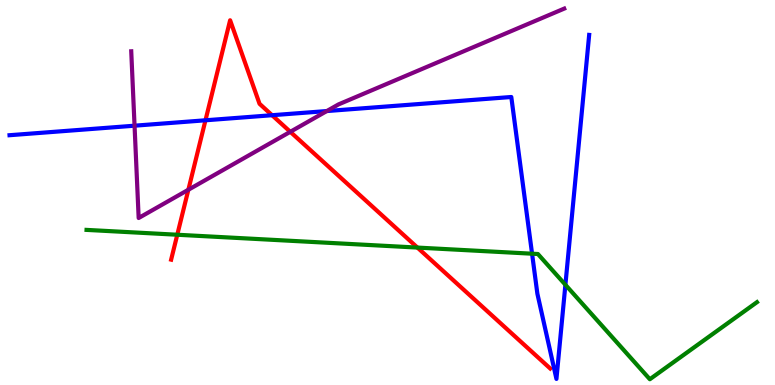[{'lines': ['blue', 'red'], 'intersections': [{'x': 2.65, 'y': 6.88}, {'x': 3.51, 'y': 7.01}]}, {'lines': ['green', 'red'], 'intersections': [{'x': 2.29, 'y': 3.9}, {'x': 5.39, 'y': 3.57}]}, {'lines': ['purple', 'red'], 'intersections': [{'x': 2.43, 'y': 5.07}, {'x': 3.75, 'y': 6.58}]}, {'lines': ['blue', 'green'], 'intersections': [{'x': 6.87, 'y': 3.41}, {'x': 7.3, 'y': 2.6}]}, {'lines': ['blue', 'purple'], 'intersections': [{'x': 1.74, 'y': 6.74}, {'x': 4.22, 'y': 7.12}]}, {'lines': ['green', 'purple'], 'intersections': []}]